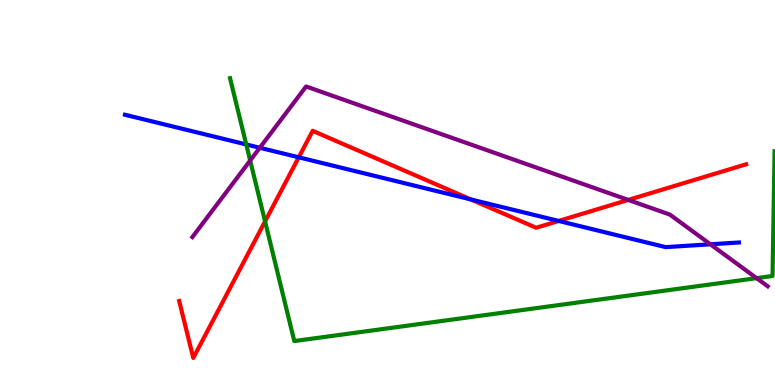[{'lines': ['blue', 'red'], 'intersections': [{'x': 3.85, 'y': 5.91}, {'x': 6.08, 'y': 4.82}, {'x': 7.21, 'y': 4.26}]}, {'lines': ['green', 'red'], 'intersections': [{'x': 3.42, 'y': 4.25}]}, {'lines': ['purple', 'red'], 'intersections': [{'x': 8.11, 'y': 4.81}]}, {'lines': ['blue', 'green'], 'intersections': [{'x': 3.18, 'y': 6.25}]}, {'lines': ['blue', 'purple'], 'intersections': [{'x': 3.35, 'y': 6.16}, {'x': 9.17, 'y': 3.65}]}, {'lines': ['green', 'purple'], 'intersections': [{'x': 3.23, 'y': 5.83}, {'x': 9.76, 'y': 2.78}]}]